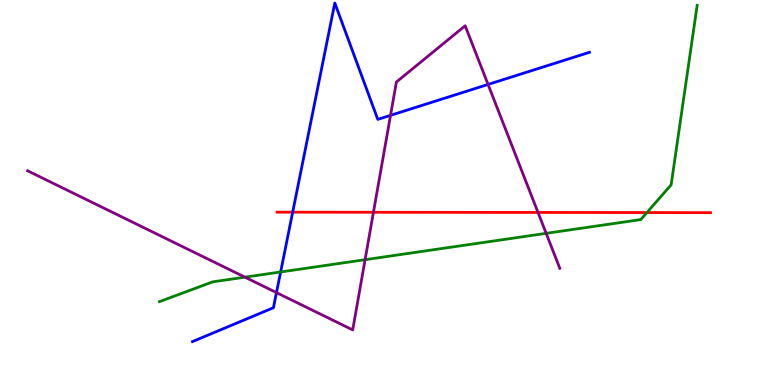[{'lines': ['blue', 'red'], 'intersections': [{'x': 3.78, 'y': 4.49}]}, {'lines': ['green', 'red'], 'intersections': [{'x': 8.35, 'y': 4.48}]}, {'lines': ['purple', 'red'], 'intersections': [{'x': 4.82, 'y': 4.49}, {'x': 6.94, 'y': 4.48}]}, {'lines': ['blue', 'green'], 'intersections': [{'x': 3.62, 'y': 2.94}]}, {'lines': ['blue', 'purple'], 'intersections': [{'x': 3.57, 'y': 2.4}, {'x': 5.04, 'y': 7.0}, {'x': 6.3, 'y': 7.81}]}, {'lines': ['green', 'purple'], 'intersections': [{'x': 3.16, 'y': 2.8}, {'x': 4.71, 'y': 3.25}, {'x': 7.05, 'y': 3.94}]}]